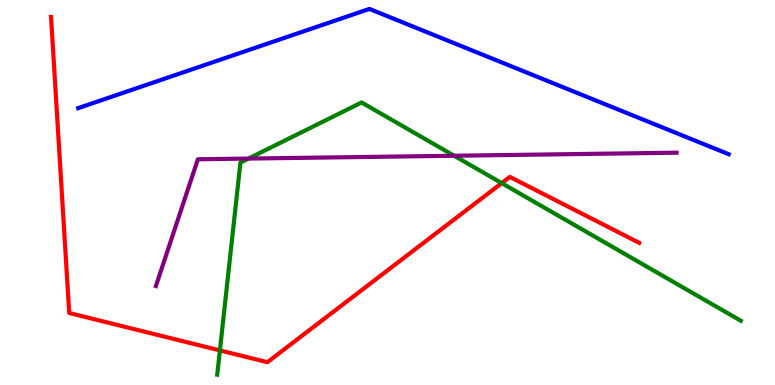[{'lines': ['blue', 'red'], 'intersections': []}, {'lines': ['green', 'red'], 'intersections': [{'x': 2.84, 'y': 0.899}, {'x': 6.47, 'y': 5.24}]}, {'lines': ['purple', 'red'], 'intersections': []}, {'lines': ['blue', 'green'], 'intersections': []}, {'lines': ['blue', 'purple'], 'intersections': []}, {'lines': ['green', 'purple'], 'intersections': [{'x': 3.21, 'y': 5.88}, {'x': 5.86, 'y': 5.95}]}]